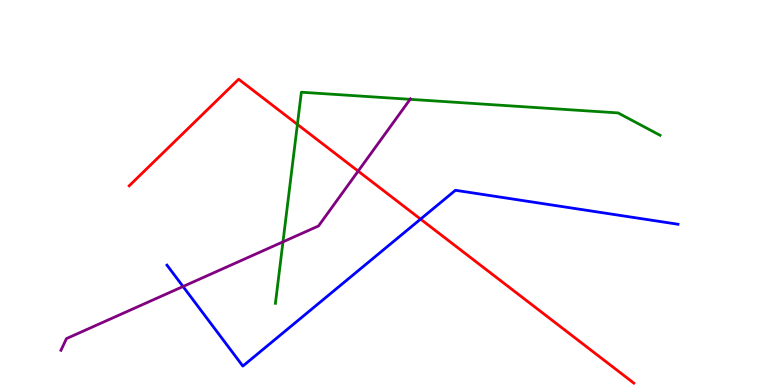[{'lines': ['blue', 'red'], 'intersections': [{'x': 5.43, 'y': 4.31}]}, {'lines': ['green', 'red'], 'intersections': [{'x': 3.84, 'y': 6.77}]}, {'lines': ['purple', 'red'], 'intersections': [{'x': 4.62, 'y': 5.56}]}, {'lines': ['blue', 'green'], 'intersections': []}, {'lines': ['blue', 'purple'], 'intersections': [{'x': 2.36, 'y': 2.56}]}, {'lines': ['green', 'purple'], 'intersections': [{'x': 3.65, 'y': 3.72}, {'x': 5.29, 'y': 7.42}]}]